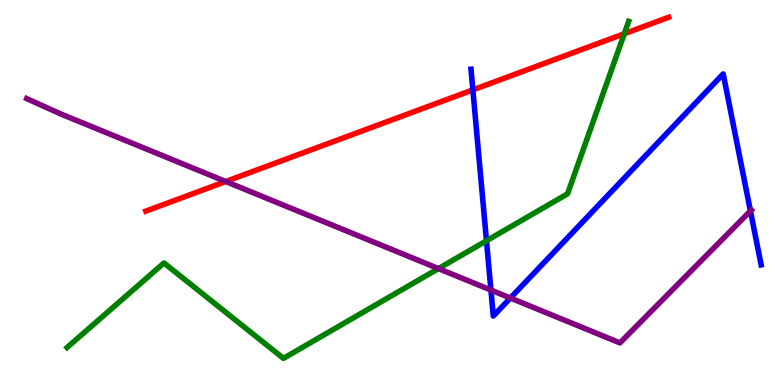[{'lines': ['blue', 'red'], 'intersections': [{'x': 6.1, 'y': 7.67}]}, {'lines': ['green', 'red'], 'intersections': [{'x': 8.06, 'y': 9.12}]}, {'lines': ['purple', 'red'], 'intersections': [{'x': 2.91, 'y': 5.29}]}, {'lines': ['blue', 'green'], 'intersections': [{'x': 6.28, 'y': 3.75}]}, {'lines': ['blue', 'purple'], 'intersections': [{'x': 6.33, 'y': 2.47}, {'x': 6.59, 'y': 2.26}, {'x': 9.68, 'y': 4.52}]}, {'lines': ['green', 'purple'], 'intersections': [{'x': 5.66, 'y': 3.02}]}]